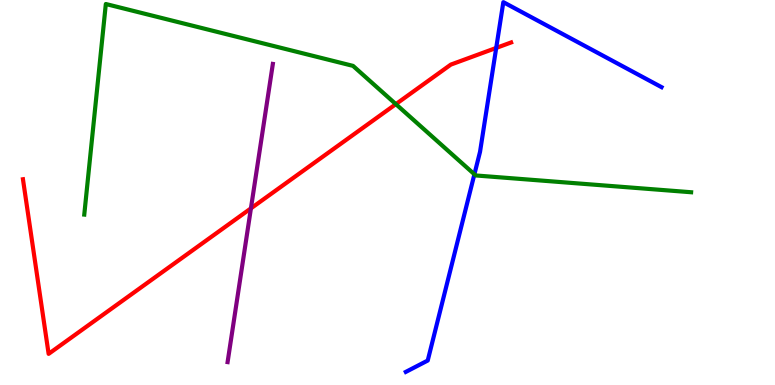[{'lines': ['blue', 'red'], 'intersections': [{'x': 6.4, 'y': 8.75}]}, {'lines': ['green', 'red'], 'intersections': [{'x': 5.11, 'y': 7.3}]}, {'lines': ['purple', 'red'], 'intersections': [{'x': 3.24, 'y': 4.59}]}, {'lines': ['blue', 'green'], 'intersections': [{'x': 6.12, 'y': 5.47}]}, {'lines': ['blue', 'purple'], 'intersections': []}, {'lines': ['green', 'purple'], 'intersections': []}]